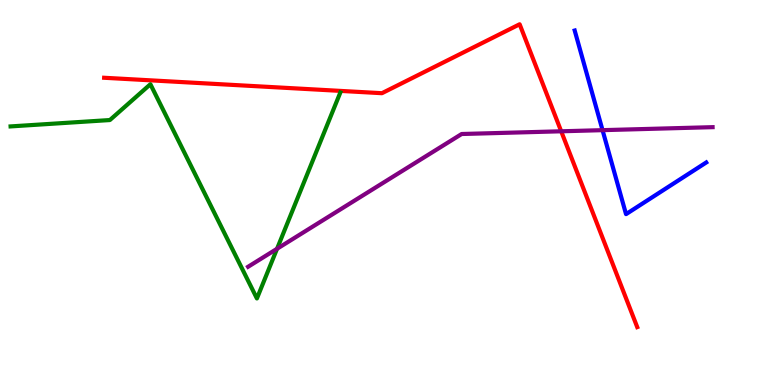[{'lines': ['blue', 'red'], 'intersections': []}, {'lines': ['green', 'red'], 'intersections': []}, {'lines': ['purple', 'red'], 'intersections': [{'x': 7.24, 'y': 6.59}]}, {'lines': ['blue', 'green'], 'intersections': []}, {'lines': ['blue', 'purple'], 'intersections': [{'x': 7.77, 'y': 6.62}]}, {'lines': ['green', 'purple'], 'intersections': [{'x': 3.57, 'y': 3.54}]}]